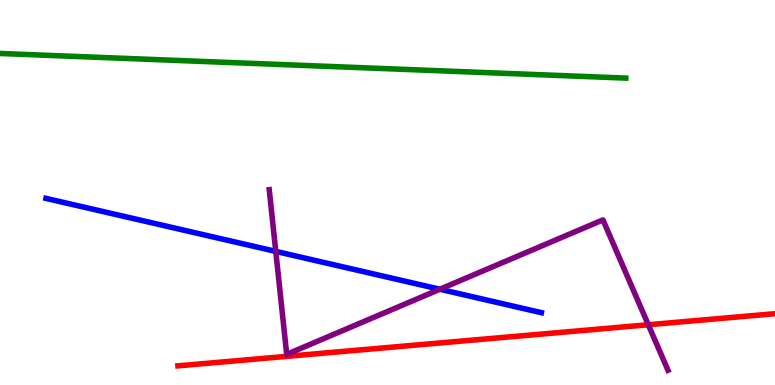[{'lines': ['blue', 'red'], 'intersections': []}, {'lines': ['green', 'red'], 'intersections': []}, {'lines': ['purple', 'red'], 'intersections': [{'x': 8.37, 'y': 1.56}]}, {'lines': ['blue', 'green'], 'intersections': []}, {'lines': ['blue', 'purple'], 'intersections': [{'x': 3.56, 'y': 3.47}, {'x': 5.68, 'y': 2.49}]}, {'lines': ['green', 'purple'], 'intersections': []}]